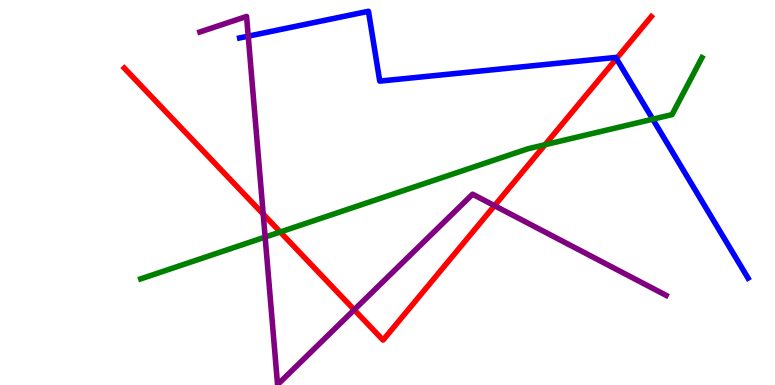[{'lines': ['blue', 'red'], 'intersections': [{'x': 7.95, 'y': 8.48}]}, {'lines': ['green', 'red'], 'intersections': [{'x': 3.62, 'y': 3.97}, {'x': 7.03, 'y': 6.24}]}, {'lines': ['purple', 'red'], 'intersections': [{'x': 3.4, 'y': 4.44}, {'x': 4.57, 'y': 1.95}, {'x': 6.38, 'y': 4.66}]}, {'lines': ['blue', 'green'], 'intersections': [{'x': 8.42, 'y': 6.9}]}, {'lines': ['blue', 'purple'], 'intersections': [{'x': 3.2, 'y': 9.06}]}, {'lines': ['green', 'purple'], 'intersections': [{'x': 3.42, 'y': 3.84}]}]